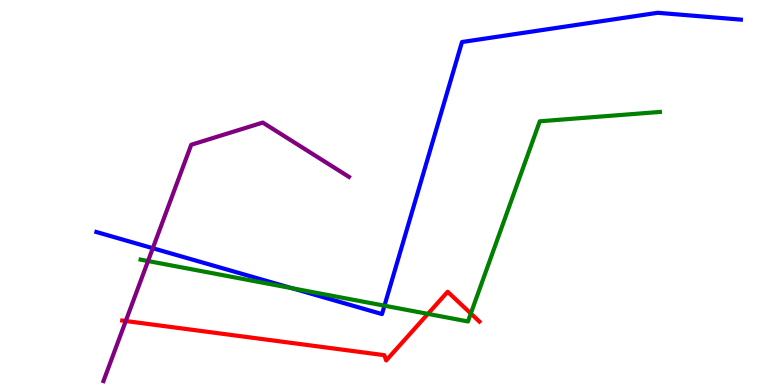[{'lines': ['blue', 'red'], 'intersections': []}, {'lines': ['green', 'red'], 'intersections': [{'x': 5.52, 'y': 1.85}, {'x': 6.08, 'y': 1.86}]}, {'lines': ['purple', 'red'], 'intersections': [{'x': 1.62, 'y': 1.66}]}, {'lines': ['blue', 'green'], 'intersections': [{'x': 3.77, 'y': 2.51}, {'x': 4.96, 'y': 2.06}]}, {'lines': ['blue', 'purple'], 'intersections': [{'x': 1.97, 'y': 3.55}]}, {'lines': ['green', 'purple'], 'intersections': [{'x': 1.91, 'y': 3.22}]}]